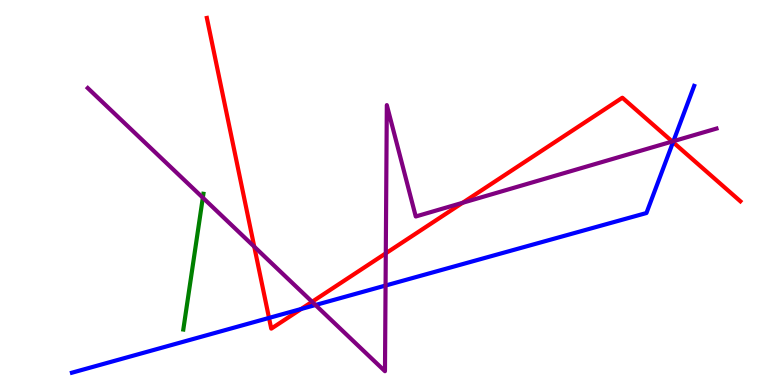[{'lines': ['blue', 'red'], 'intersections': [{'x': 3.47, 'y': 1.74}, {'x': 3.89, 'y': 1.97}, {'x': 8.68, 'y': 6.31}]}, {'lines': ['green', 'red'], 'intersections': []}, {'lines': ['purple', 'red'], 'intersections': [{'x': 3.28, 'y': 3.59}, {'x': 4.03, 'y': 2.16}, {'x': 4.98, 'y': 3.42}, {'x': 5.97, 'y': 4.73}, {'x': 8.67, 'y': 6.32}]}, {'lines': ['blue', 'green'], 'intersections': []}, {'lines': ['blue', 'purple'], 'intersections': [{'x': 4.07, 'y': 2.08}, {'x': 4.98, 'y': 2.58}, {'x': 8.69, 'y': 6.33}]}, {'lines': ['green', 'purple'], 'intersections': [{'x': 2.62, 'y': 4.87}]}]